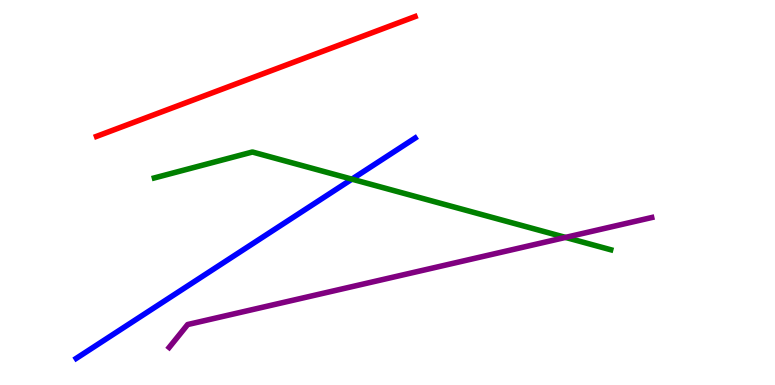[{'lines': ['blue', 'red'], 'intersections': []}, {'lines': ['green', 'red'], 'intersections': []}, {'lines': ['purple', 'red'], 'intersections': []}, {'lines': ['blue', 'green'], 'intersections': [{'x': 4.54, 'y': 5.35}]}, {'lines': ['blue', 'purple'], 'intersections': []}, {'lines': ['green', 'purple'], 'intersections': [{'x': 7.3, 'y': 3.83}]}]